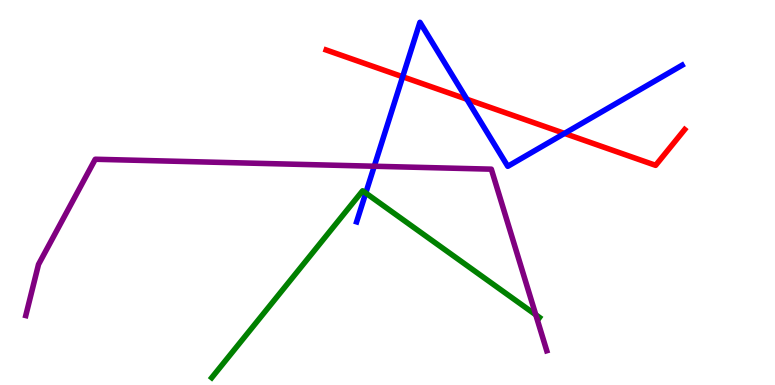[{'lines': ['blue', 'red'], 'intersections': [{'x': 5.2, 'y': 8.01}, {'x': 6.02, 'y': 7.42}, {'x': 7.28, 'y': 6.53}]}, {'lines': ['green', 'red'], 'intersections': []}, {'lines': ['purple', 'red'], 'intersections': []}, {'lines': ['blue', 'green'], 'intersections': [{'x': 4.72, 'y': 4.99}]}, {'lines': ['blue', 'purple'], 'intersections': [{'x': 4.83, 'y': 5.68}]}, {'lines': ['green', 'purple'], 'intersections': [{'x': 6.91, 'y': 1.82}]}]